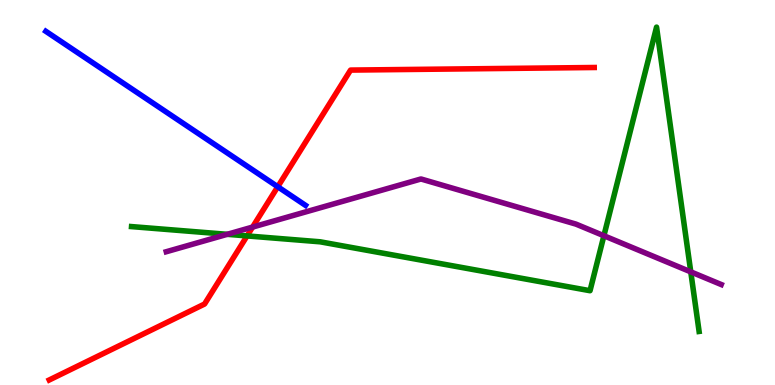[{'lines': ['blue', 'red'], 'intersections': [{'x': 3.58, 'y': 5.15}]}, {'lines': ['green', 'red'], 'intersections': [{'x': 3.19, 'y': 3.87}]}, {'lines': ['purple', 'red'], 'intersections': [{'x': 3.26, 'y': 4.1}]}, {'lines': ['blue', 'green'], 'intersections': []}, {'lines': ['blue', 'purple'], 'intersections': []}, {'lines': ['green', 'purple'], 'intersections': [{'x': 2.93, 'y': 3.91}, {'x': 7.79, 'y': 3.88}, {'x': 8.91, 'y': 2.94}]}]